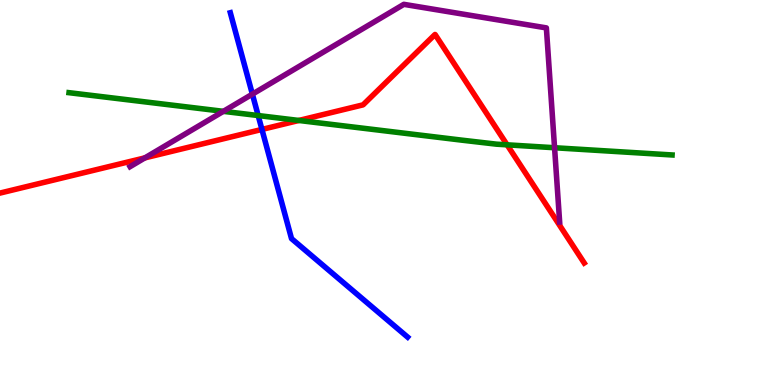[{'lines': ['blue', 'red'], 'intersections': [{'x': 3.38, 'y': 6.64}]}, {'lines': ['green', 'red'], 'intersections': [{'x': 3.86, 'y': 6.87}, {'x': 6.54, 'y': 6.24}]}, {'lines': ['purple', 'red'], 'intersections': [{'x': 1.87, 'y': 5.9}]}, {'lines': ['blue', 'green'], 'intersections': [{'x': 3.33, 'y': 7.0}]}, {'lines': ['blue', 'purple'], 'intersections': [{'x': 3.26, 'y': 7.55}]}, {'lines': ['green', 'purple'], 'intersections': [{'x': 2.88, 'y': 7.11}, {'x': 7.16, 'y': 6.16}]}]